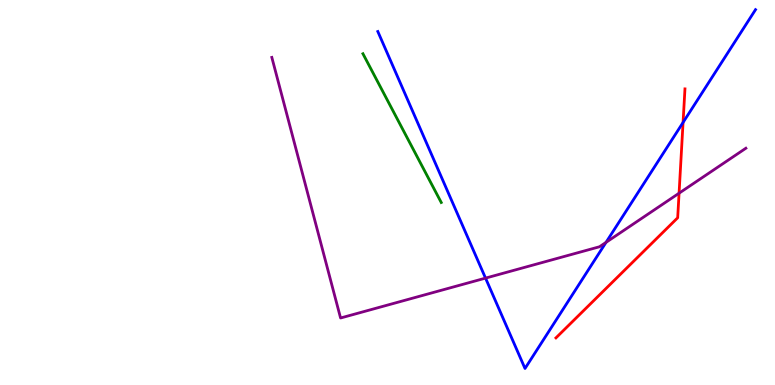[{'lines': ['blue', 'red'], 'intersections': [{'x': 8.81, 'y': 6.82}]}, {'lines': ['green', 'red'], 'intersections': []}, {'lines': ['purple', 'red'], 'intersections': [{'x': 8.76, 'y': 4.98}]}, {'lines': ['blue', 'green'], 'intersections': []}, {'lines': ['blue', 'purple'], 'intersections': [{'x': 6.26, 'y': 2.78}, {'x': 7.82, 'y': 3.7}]}, {'lines': ['green', 'purple'], 'intersections': []}]